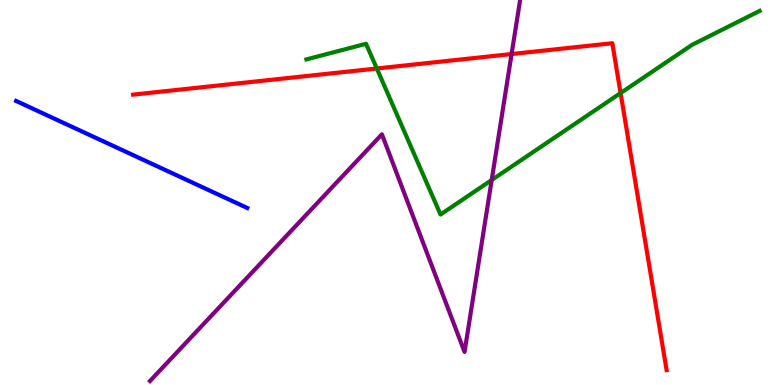[{'lines': ['blue', 'red'], 'intersections': []}, {'lines': ['green', 'red'], 'intersections': [{'x': 4.86, 'y': 8.22}, {'x': 8.01, 'y': 7.58}]}, {'lines': ['purple', 'red'], 'intersections': [{'x': 6.6, 'y': 8.6}]}, {'lines': ['blue', 'green'], 'intersections': []}, {'lines': ['blue', 'purple'], 'intersections': []}, {'lines': ['green', 'purple'], 'intersections': [{'x': 6.34, 'y': 5.32}]}]